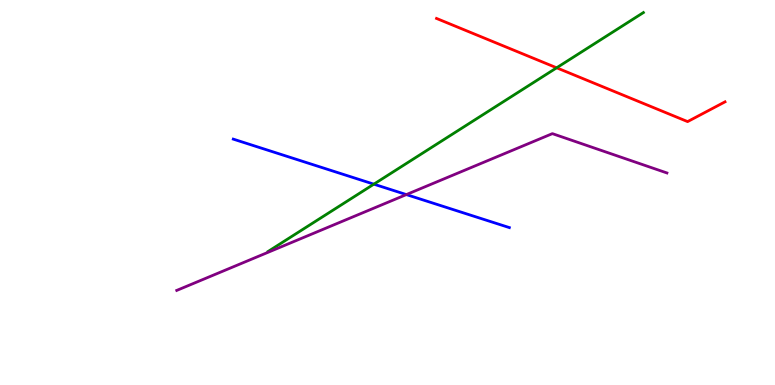[{'lines': ['blue', 'red'], 'intersections': []}, {'lines': ['green', 'red'], 'intersections': [{'x': 7.18, 'y': 8.24}]}, {'lines': ['purple', 'red'], 'intersections': []}, {'lines': ['blue', 'green'], 'intersections': [{'x': 4.82, 'y': 5.22}]}, {'lines': ['blue', 'purple'], 'intersections': [{'x': 5.24, 'y': 4.95}]}, {'lines': ['green', 'purple'], 'intersections': []}]